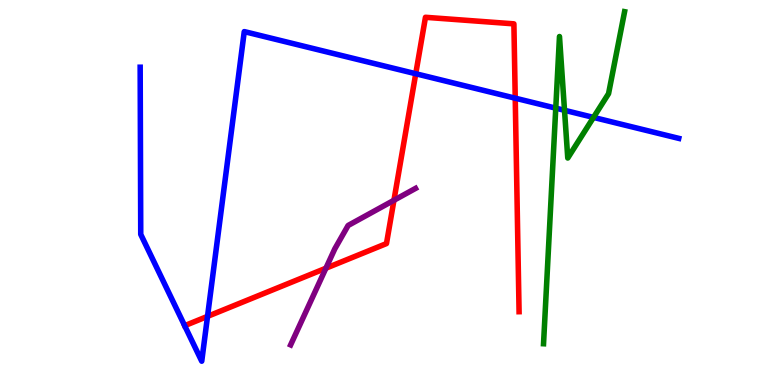[{'lines': ['blue', 'red'], 'intersections': [{'x': 2.38, 'y': 1.54}, {'x': 2.68, 'y': 1.78}, {'x': 5.36, 'y': 8.08}, {'x': 6.65, 'y': 7.45}]}, {'lines': ['green', 'red'], 'intersections': []}, {'lines': ['purple', 'red'], 'intersections': [{'x': 4.21, 'y': 3.03}, {'x': 5.08, 'y': 4.8}]}, {'lines': ['blue', 'green'], 'intersections': [{'x': 7.17, 'y': 7.19}, {'x': 7.28, 'y': 7.14}, {'x': 7.66, 'y': 6.95}]}, {'lines': ['blue', 'purple'], 'intersections': []}, {'lines': ['green', 'purple'], 'intersections': []}]